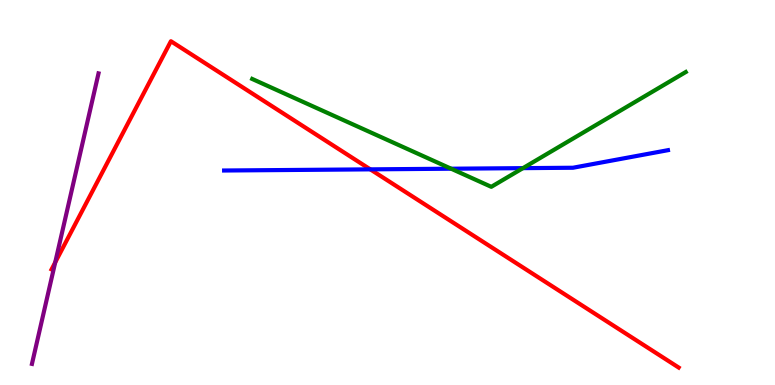[{'lines': ['blue', 'red'], 'intersections': [{'x': 4.78, 'y': 5.6}]}, {'lines': ['green', 'red'], 'intersections': []}, {'lines': ['purple', 'red'], 'intersections': [{'x': 0.712, 'y': 3.18}]}, {'lines': ['blue', 'green'], 'intersections': [{'x': 5.82, 'y': 5.62}, {'x': 6.75, 'y': 5.63}]}, {'lines': ['blue', 'purple'], 'intersections': []}, {'lines': ['green', 'purple'], 'intersections': []}]